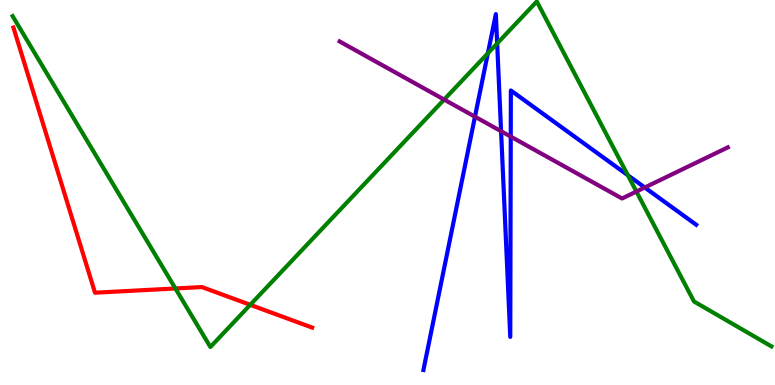[{'lines': ['blue', 'red'], 'intersections': []}, {'lines': ['green', 'red'], 'intersections': [{'x': 2.26, 'y': 2.51}, {'x': 3.23, 'y': 2.08}]}, {'lines': ['purple', 'red'], 'intersections': []}, {'lines': ['blue', 'green'], 'intersections': [{'x': 6.3, 'y': 8.62}, {'x': 6.42, 'y': 8.87}, {'x': 8.1, 'y': 5.45}]}, {'lines': ['blue', 'purple'], 'intersections': [{'x': 6.13, 'y': 6.97}, {'x': 6.47, 'y': 6.59}, {'x': 6.59, 'y': 6.45}, {'x': 8.32, 'y': 5.13}]}, {'lines': ['green', 'purple'], 'intersections': [{'x': 5.73, 'y': 7.41}, {'x': 8.21, 'y': 5.02}]}]